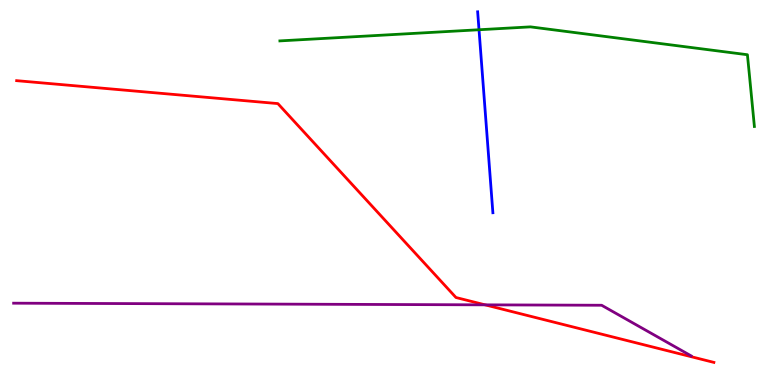[{'lines': ['blue', 'red'], 'intersections': []}, {'lines': ['green', 'red'], 'intersections': []}, {'lines': ['purple', 'red'], 'intersections': [{'x': 6.26, 'y': 2.08}]}, {'lines': ['blue', 'green'], 'intersections': [{'x': 6.18, 'y': 9.23}]}, {'lines': ['blue', 'purple'], 'intersections': []}, {'lines': ['green', 'purple'], 'intersections': []}]